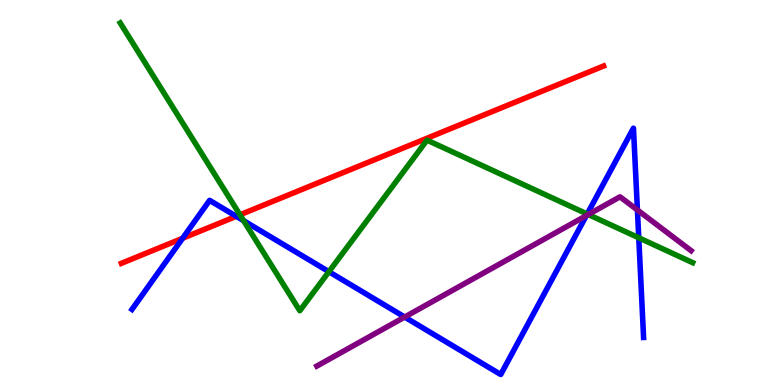[{'lines': ['blue', 'red'], 'intersections': [{'x': 2.36, 'y': 3.81}, {'x': 3.05, 'y': 4.38}]}, {'lines': ['green', 'red'], 'intersections': [{'x': 3.1, 'y': 4.42}]}, {'lines': ['purple', 'red'], 'intersections': []}, {'lines': ['blue', 'green'], 'intersections': [{'x': 3.14, 'y': 4.27}, {'x': 4.24, 'y': 2.94}, {'x': 7.58, 'y': 4.44}, {'x': 8.24, 'y': 3.82}]}, {'lines': ['blue', 'purple'], 'intersections': [{'x': 5.22, 'y': 1.77}, {'x': 7.57, 'y': 4.4}, {'x': 8.22, 'y': 4.55}]}, {'lines': ['green', 'purple'], 'intersections': [{'x': 7.59, 'y': 4.43}]}]